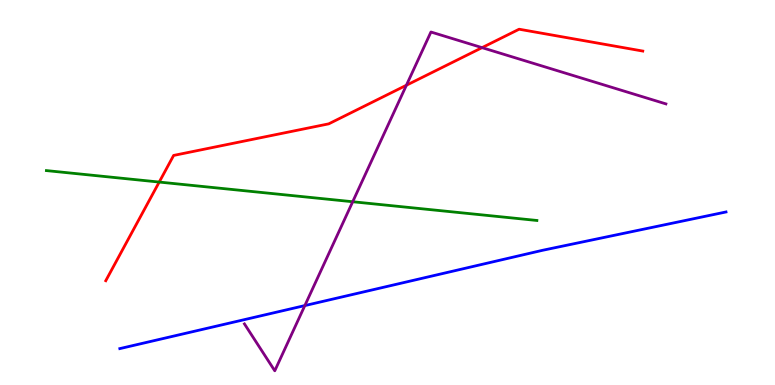[{'lines': ['blue', 'red'], 'intersections': []}, {'lines': ['green', 'red'], 'intersections': [{'x': 2.05, 'y': 5.27}]}, {'lines': ['purple', 'red'], 'intersections': [{'x': 5.24, 'y': 7.79}, {'x': 6.22, 'y': 8.76}]}, {'lines': ['blue', 'green'], 'intersections': []}, {'lines': ['blue', 'purple'], 'intersections': [{'x': 3.93, 'y': 2.06}]}, {'lines': ['green', 'purple'], 'intersections': [{'x': 4.55, 'y': 4.76}]}]